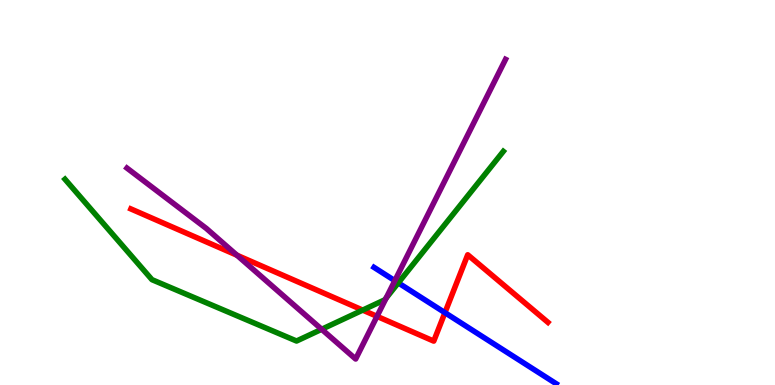[{'lines': ['blue', 'red'], 'intersections': [{'x': 5.74, 'y': 1.88}]}, {'lines': ['green', 'red'], 'intersections': [{'x': 4.68, 'y': 1.95}]}, {'lines': ['purple', 'red'], 'intersections': [{'x': 3.06, 'y': 3.37}, {'x': 4.86, 'y': 1.78}]}, {'lines': ['blue', 'green'], 'intersections': [{'x': 5.14, 'y': 2.65}]}, {'lines': ['blue', 'purple'], 'intersections': [{'x': 5.09, 'y': 2.71}]}, {'lines': ['green', 'purple'], 'intersections': [{'x': 4.15, 'y': 1.45}, {'x': 4.98, 'y': 2.26}]}]